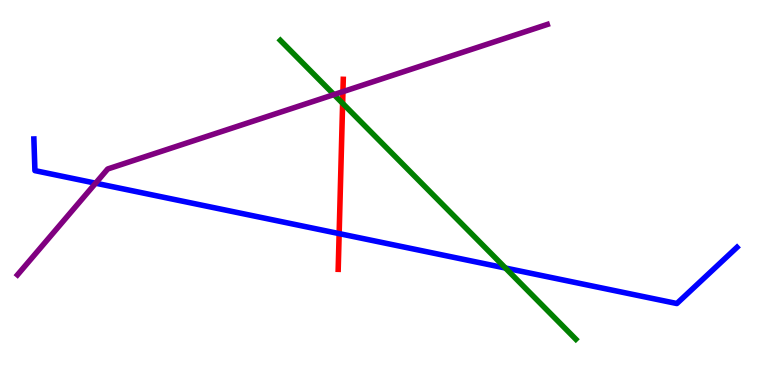[{'lines': ['blue', 'red'], 'intersections': [{'x': 4.38, 'y': 3.93}]}, {'lines': ['green', 'red'], 'intersections': [{'x': 4.42, 'y': 7.32}]}, {'lines': ['purple', 'red'], 'intersections': [{'x': 4.43, 'y': 7.62}]}, {'lines': ['blue', 'green'], 'intersections': [{'x': 6.52, 'y': 3.04}]}, {'lines': ['blue', 'purple'], 'intersections': [{'x': 1.23, 'y': 5.24}]}, {'lines': ['green', 'purple'], 'intersections': [{'x': 4.31, 'y': 7.54}]}]